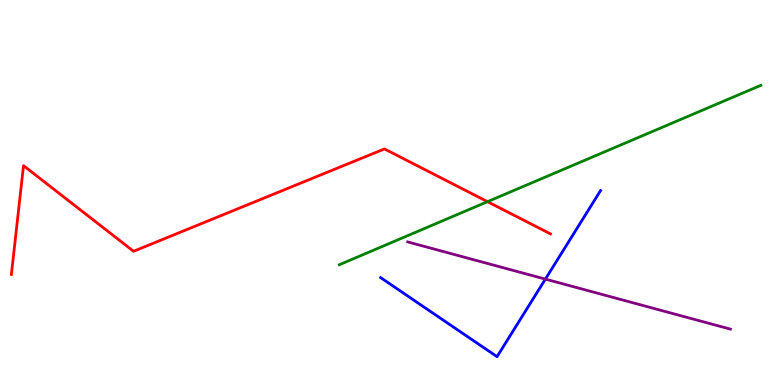[{'lines': ['blue', 'red'], 'intersections': []}, {'lines': ['green', 'red'], 'intersections': [{'x': 6.29, 'y': 4.76}]}, {'lines': ['purple', 'red'], 'intersections': []}, {'lines': ['blue', 'green'], 'intersections': []}, {'lines': ['blue', 'purple'], 'intersections': [{'x': 7.04, 'y': 2.75}]}, {'lines': ['green', 'purple'], 'intersections': []}]